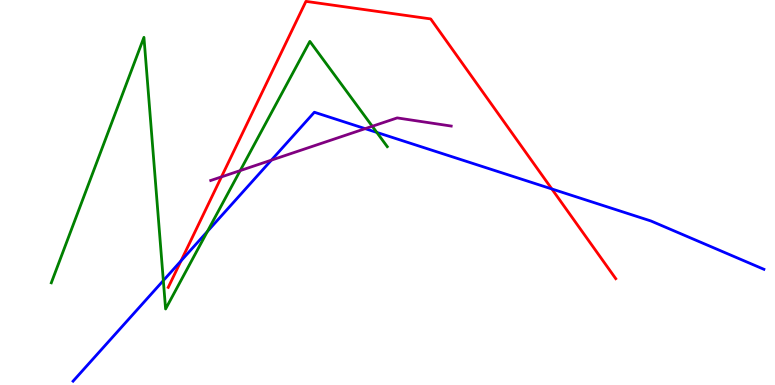[{'lines': ['blue', 'red'], 'intersections': [{'x': 2.34, 'y': 3.22}, {'x': 7.12, 'y': 5.09}]}, {'lines': ['green', 'red'], 'intersections': []}, {'lines': ['purple', 'red'], 'intersections': [{'x': 2.86, 'y': 5.41}]}, {'lines': ['blue', 'green'], 'intersections': [{'x': 2.11, 'y': 2.71}, {'x': 2.68, 'y': 3.99}, {'x': 4.86, 'y': 6.56}]}, {'lines': ['blue', 'purple'], 'intersections': [{'x': 3.5, 'y': 5.84}, {'x': 4.71, 'y': 6.66}]}, {'lines': ['green', 'purple'], 'intersections': [{'x': 3.1, 'y': 5.57}, {'x': 4.8, 'y': 6.72}]}]